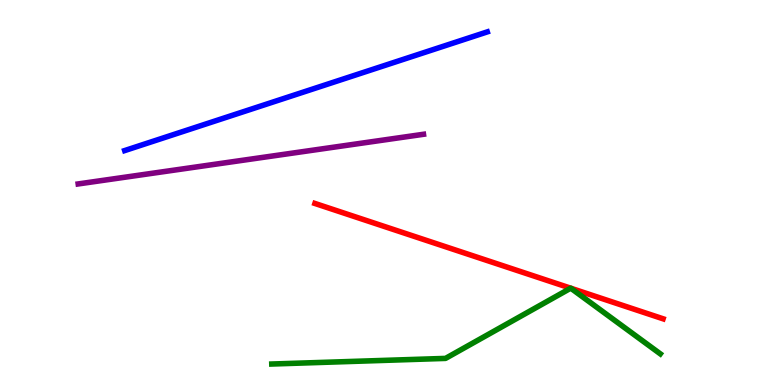[{'lines': ['blue', 'red'], 'intersections': []}, {'lines': ['green', 'red'], 'intersections': [{'x': 7.36, 'y': 2.51}, {'x': 7.37, 'y': 2.51}]}, {'lines': ['purple', 'red'], 'intersections': []}, {'lines': ['blue', 'green'], 'intersections': []}, {'lines': ['blue', 'purple'], 'intersections': []}, {'lines': ['green', 'purple'], 'intersections': []}]